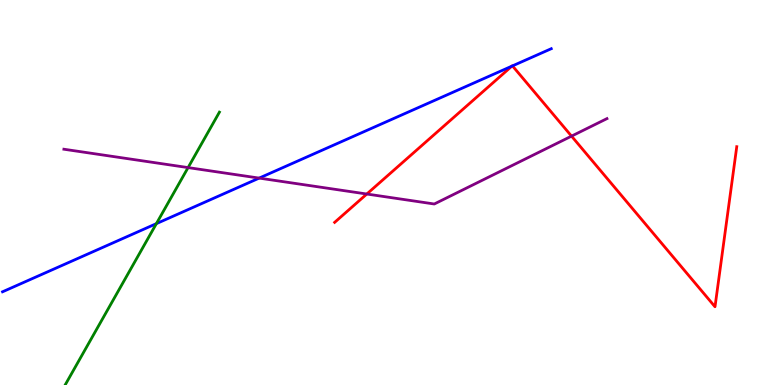[{'lines': ['blue', 'red'], 'intersections': [{'x': 6.6, 'y': 8.28}, {'x': 6.61, 'y': 8.29}]}, {'lines': ['green', 'red'], 'intersections': []}, {'lines': ['purple', 'red'], 'intersections': [{'x': 4.73, 'y': 4.96}, {'x': 7.37, 'y': 6.46}]}, {'lines': ['blue', 'green'], 'intersections': [{'x': 2.02, 'y': 4.19}]}, {'lines': ['blue', 'purple'], 'intersections': [{'x': 3.34, 'y': 5.37}]}, {'lines': ['green', 'purple'], 'intersections': [{'x': 2.43, 'y': 5.65}]}]